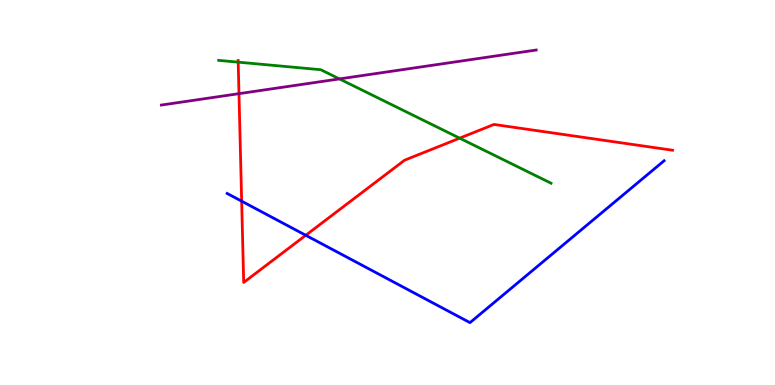[{'lines': ['blue', 'red'], 'intersections': [{'x': 3.12, 'y': 4.77}, {'x': 3.95, 'y': 3.89}]}, {'lines': ['green', 'red'], 'intersections': [{'x': 3.07, 'y': 8.39}, {'x': 5.93, 'y': 6.41}]}, {'lines': ['purple', 'red'], 'intersections': [{'x': 3.08, 'y': 7.57}]}, {'lines': ['blue', 'green'], 'intersections': []}, {'lines': ['blue', 'purple'], 'intersections': []}, {'lines': ['green', 'purple'], 'intersections': [{'x': 4.38, 'y': 7.95}]}]